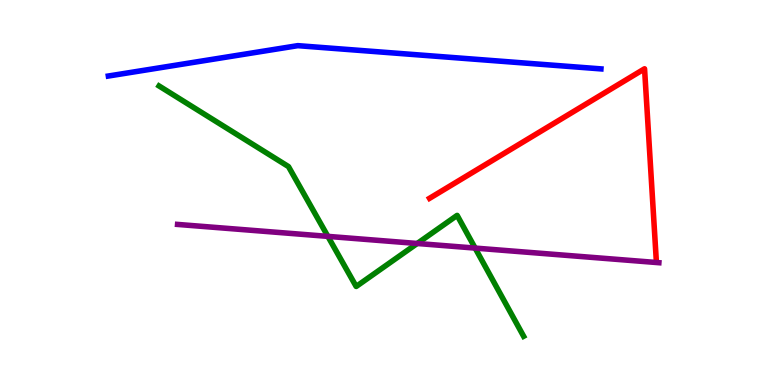[{'lines': ['blue', 'red'], 'intersections': []}, {'lines': ['green', 'red'], 'intersections': []}, {'lines': ['purple', 'red'], 'intersections': []}, {'lines': ['blue', 'green'], 'intersections': []}, {'lines': ['blue', 'purple'], 'intersections': []}, {'lines': ['green', 'purple'], 'intersections': [{'x': 4.23, 'y': 3.86}, {'x': 5.38, 'y': 3.68}, {'x': 6.13, 'y': 3.56}]}]